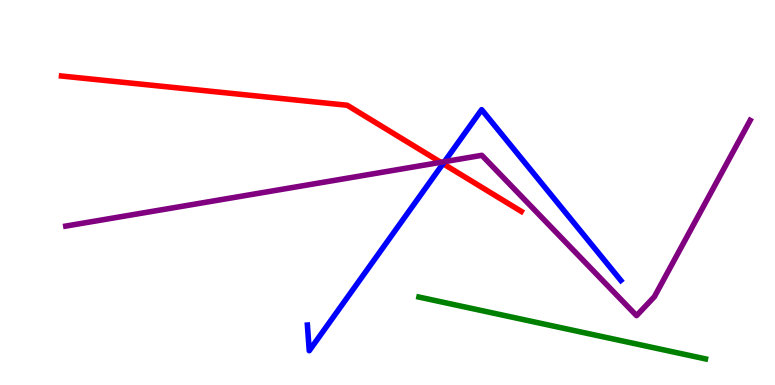[{'lines': ['blue', 'red'], 'intersections': [{'x': 5.72, 'y': 5.75}]}, {'lines': ['green', 'red'], 'intersections': []}, {'lines': ['purple', 'red'], 'intersections': [{'x': 5.69, 'y': 5.78}]}, {'lines': ['blue', 'green'], 'intersections': []}, {'lines': ['blue', 'purple'], 'intersections': [{'x': 5.73, 'y': 5.8}]}, {'lines': ['green', 'purple'], 'intersections': []}]